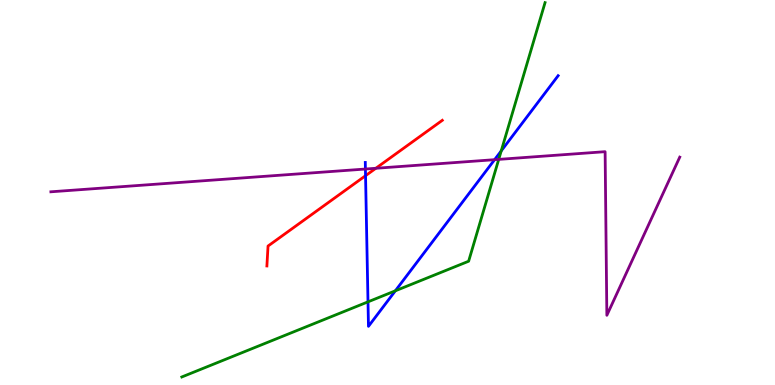[{'lines': ['blue', 'red'], 'intersections': [{'x': 4.72, 'y': 5.44}]}, {'lines': ['green', 'red'], 'intersections': []}, {'lines': ['purple', 'red'], 'intersections': [{'x': 4.85, 'y': 5.63}]}, {'lines': ['blue', 'green'], 'intersections': [{'x': 4.75, 'y': 2.16}, {'x': 5.1, 'y': 2.45}, {'x': 6.47, 'y': 6.08}]}, {'lines': ['blue', 'purple'], 'intersections': [{'x': 4.72, 'y': 5.61}, {'x': 6.38, 'y': 5.85}]}, {'lines': ['green', 'purple'], 'intersections': [{'x': 6.44, 'y': 5.86}]}]